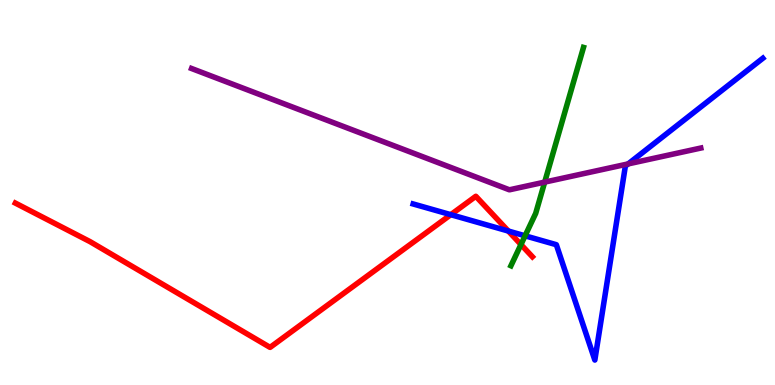[{'lines': ['blue', 'red'], 'intersections': [{'x': 5.82, 'y': 4.42}, {'x': 6.56, 'y': 4.0}]}, {'lines': ['green', 'red'], 'intersections': [{'x': 6.72, 'y': 3.65}]}, {'lines': ['purple', 'red'], 'intersections': []}, {'lines': ['blue', 'green'], 'intersections': [{'x': 6.78, 'y': 3.88}]}, {'lines': ['blue', 'purple'], 'intersections': [{'x': 8.11, 'y': 5.74}]}, {'lines': ['green', 'purple'], 'intersections': [{'x': 7.03, 'y': 5.27}]}]